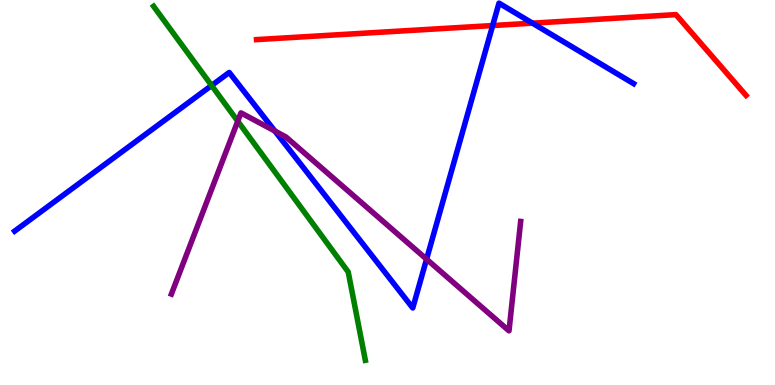[{'lines': ['blue', 'red'], 'intersections': [{'x': 6.36, 'y': 9.34}, {'x': 6.87, 'y': 9.4}]}, {'lines': ['green', 'red'], 'intersections': []}, {'lines': ['purple', 'red'], 'intersections': []}, {'lines': ['blue', 'green'], 'intersections': [{'x': 2.73, 'y': 7.78}]}, {'lines': ['blue', 'purple'], 'intersections': [{'x': 3.55, 'y': 6.6}, {'x': 5.5, 'y': 3.27}]}, {'lines': ['green', 'purple'], 'intersections': [{'x': 3.07, 'y': 6.85}]}]